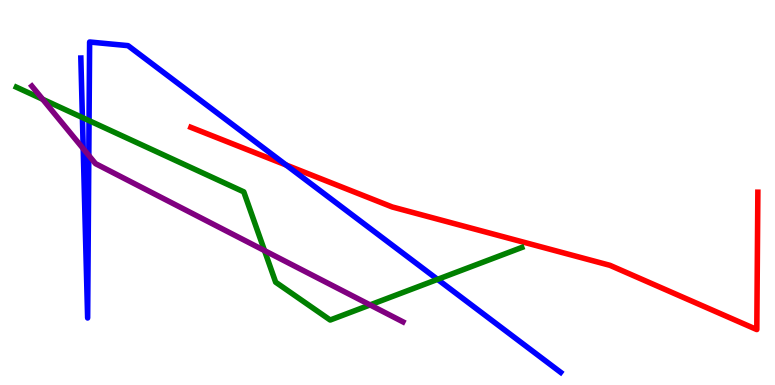[{'lines': ['blue', 'red'], 'intersections': [{'x': 3.69, 'y': 5.71}]}, {'lines': ['green', 'red'], 'intersections': []}, {'lines': ['purple', 'red'], 'intersections': []}, {'lines': ['blue', 'green'], 'intersections': [{'x': 1.06, 'y': 6.95}, {'x': 1.15, 'y': 6.87}, {'x': 5.65, 'y': 2.74}]}, {'lines': ['blue', 'purple'], 'intersections': [{'x': 1.07, 'y': 6.14}, {'x': 1.15, 'y': 5.96}]}, {'lines': ['green', 'purple'], 'intersections': [{'x': 0.55, 'y': 7.42}, {'x': 3.41, 'y': 3.49}, {'x': 4.78, 'y': 2.08}]}]